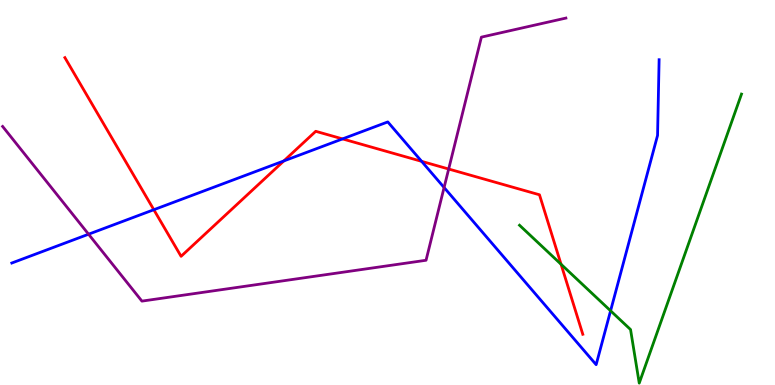[{'lines': ['blue', 'red'], 'intersections': [{'x': 1.98, 'y': 4.55}, {'x': 3.66, 'y': 5.82}, {'x': 4.42, 'y': 6.39}, {'x': 5.44, 'y': 5.81}]}, {'lines': ['green', 'red'], 'intersections': [{'x': 7.24, 'y': 3.14}]}, {'lines': ['purple', 'red'], 'intersections': [{'x': 5.79, 'y': 5.61}]}, {'lines': ['blue', 'green'], 'intersections': [{'x': 7.88, 'y': 1.93}]}, {'lines': ['blue', 'purple'], 'intersections': [{'x': 1.14, 'y': 3.92}, {'x': 5.73, 'y': 5.13}]}, {'lines': ['green', 'purple'], 'intersections': []}]